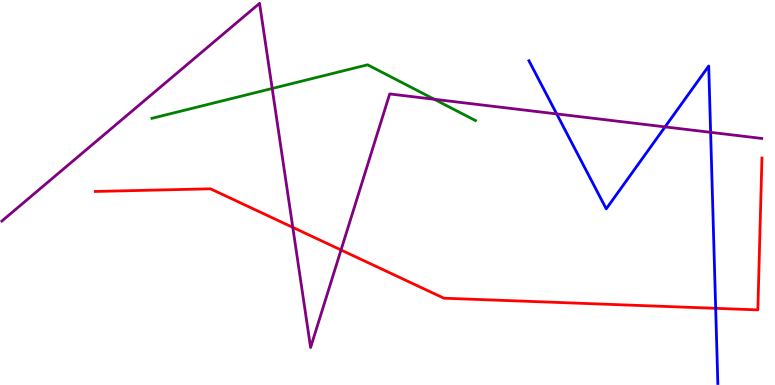[{'lines': ['blue', 'red'], 'intersections': [{'x': 9.23, 'y': 1.99}]}, {'lines': ['green', 'red'], 'intersections': []}, {'lines': ['purple', 'red'], 'intersections': [{'x': 3.78, 'y': 4.09}, {'x': 4.4, 'y': 3.51}]}, {'lines': ['blue', 'green'], 'intersections': []}, {'lines': ['blue', 'purple'], 'intersections': [{'x': 7.18, 'y': 7.04}, {'x': 8.58, 'y': 6.7}, {'x': 9.17, 'y': 6.56}]}, {'lines': ['green', 'purple'], 'intersections': [{'x': 3.51, 'y': 7.7}, {'x': 5.6, 'y': 7.42}]}]